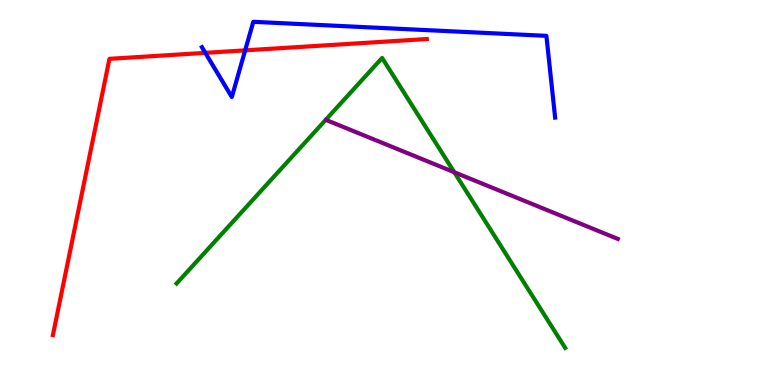[{'lines': ['blue', 'red'], 'intersections': [{'x': 2.65, 'y': 8.63}, {'x': 3.16, 'y': 8.69}]}, {'lines': ['green', 'red'], 'intersections': []}, {'lines': ['purple', 'red'], 'intersections': []}, {'lines': ['blue', 'green'], 'intersections': []}, {'lines': ['blue', 'purple'], 'intersections': []}, {'lines': ['green', 'purple'], 'intersections': [{'x': 5.86, 'y': 5.53}]}]